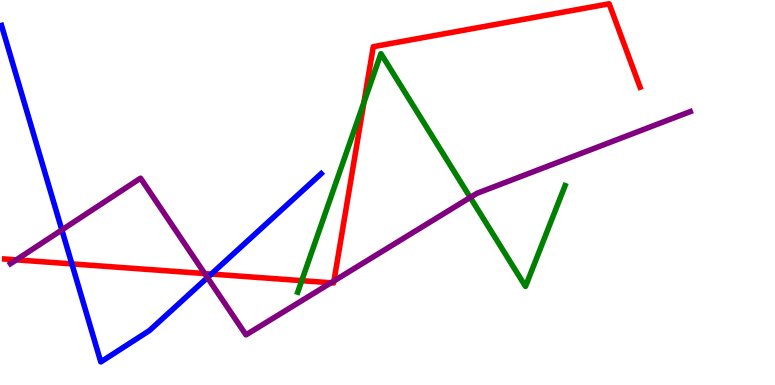[{'lines': ['blue', 'red'], 'intersections': [{'x': 0.927, 'y': 3.15}, {'x': 2.73, 'y': 2.88}]}, {'lines': ['green', 'red'], 'intersections': [{'x': 3.89, 'y': 2.71}, {'x': 4.7, 'y': 7.34}]}, {'lines': ['purple', 'red'], 'intersections': [{'x': 0.21, 'y': 3.25}, {'x': 2.64, 'y': 2.89}, {'x': 4.27, 'y': 2.66}, {'x': 4.31, 'y': 2.7}]}, {'lines': ['blue', 'green'], 'intersections': []}, {'lines': ['blue', 'purple'], 'intersections': [{'x': 0.798, 'y': 4.03}, {'x': 2.68, 'y': 2.79}]}, {'lines': ['green', 'purple'], 'intersections': [{'x': 6.07, 'y': 4.87}]}]